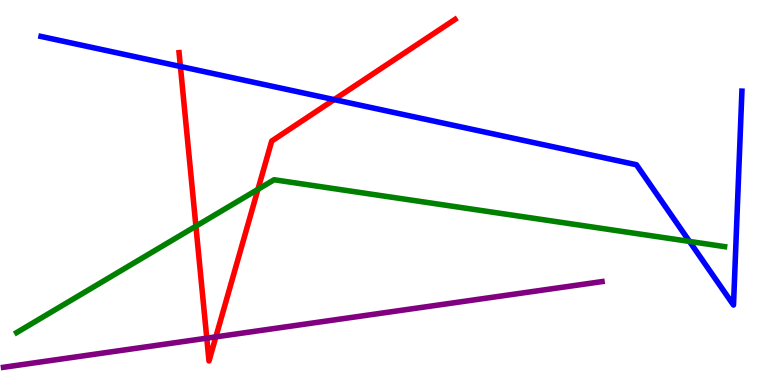[{'lines': ['blue', 'red'], 'intersections': [{'x': 2.33, 'y': 8.27}, {'x': 4.31, 'y': 7.41}]}, {'lines': ['green', 'red'], 'intersections': [{'x': 2.53, 'y': 4.13}, {'x': 3.33, 'y': 5.08}]}, {'lines': ['purple', 'red'], 'intersections': [{'x': 2.67, 'y': 1.22}, {'x': 2.79, 'y': 1.25}]}, {'lines': ['blue', 'green'], 'intersections': [{'x': 8.9, 'y': 3.73}]}, {'lines': ['blue', 'purple'], 'intersections': []}, {'lines': ['green', 'purple'], 'intersections': []}]